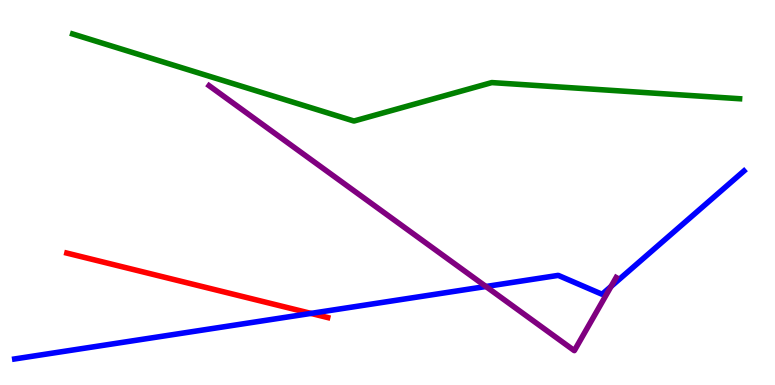[{'lines': ['blue', 'red'], 'intersections': [{'x': 4.01, 'y': 1.86}]}, {'lines': ['green', 'red'], 'intersections': []}, {'lines': ['purple', 'red'], 'intersections': []}, {'lines': ['blue', 'green'], 'intersections': []}, {'lines': ['blue', 'purple'], 'intersections': [{'x': 6.27, 'y': 2.56}, {'x': 7.88, 'y': 2.56}]}, {'lines': ['green', 'purple'], 'intersections': []}]